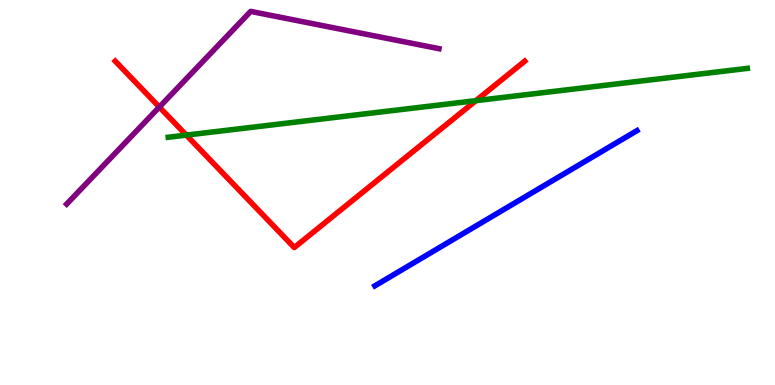[{'lines': ['blue', 'red'], 'intersections': []}, {'lines': ['green', 'red'], 'intersections': [{'x': 2.4, 'y': 6.49}, {'x': 6.14, 'y': 7.39}]}, {'lines': ['purple', 'red'], 'intersections': [{'x': 2.06, 'y': 7.22}]}, {'lines': ['blue', 'green'], 'intersections': []}, {'lines': ['blue', 'purple'], 'intersections': []}, {'lines': ['green', 'purple'], 'intersections': []}]